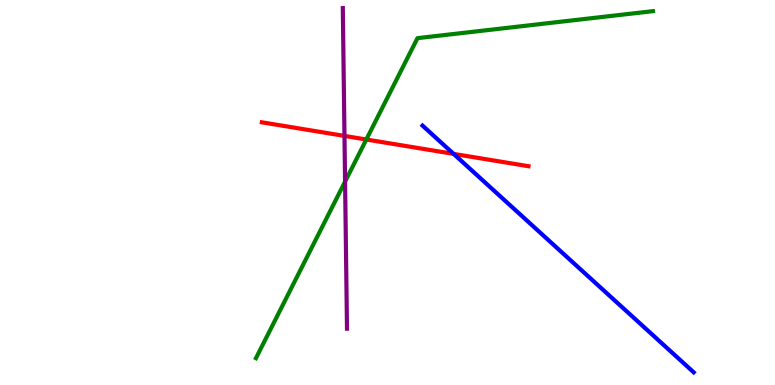[{'lines': ['blue', 'red'], 'intersections': [{'x': 5.85, 'y': 6.0}]}, {'lines': ['green', 'red'], 'intersections': [{'x': 4.73, 'y': 6.38}]}, {'lines': ['purple', 'red'], 'intersections': [{'x': 4.44, 'y': 6.47}]}, {'lines': ['blue', 'green'], 'intersections': []}, {'lines': ['blue', 'purple'], 'intersections': []}, {'lines': ['green', 'purple'], 'intersections': [{'x': 4.45, 'y': 5.28}]}]